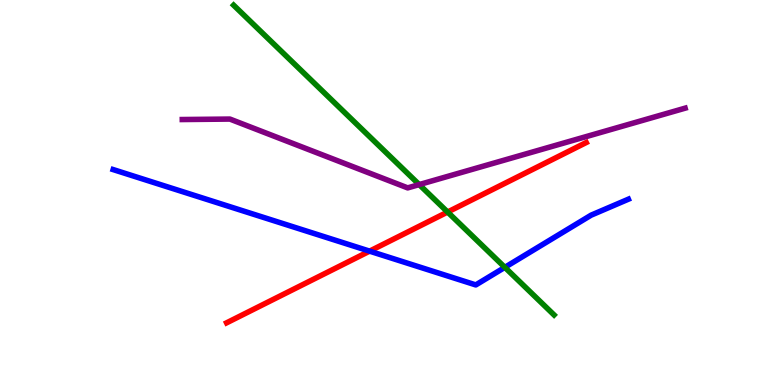[{'lines': ['blue', 'red'], 'intersections': [{'x': 4.77, 'y': 3.48}]}, {'lines': ['green', 'red'], 'intersections': [{'x': 5.78, 'y': 4.49}]}, {'lines': ['purple', 'red'], 'intersections': []}, {'lines': ['blue', 'green'], 'intersections': [{'x': 6.51, 'y': 3.06}]}, {'lines': ['blue', 'purple'], 'intersections': []}, {'lines': ['green', 'purple'], 'intersections': [{'x': 5.41, 'y': 5.21}]}]